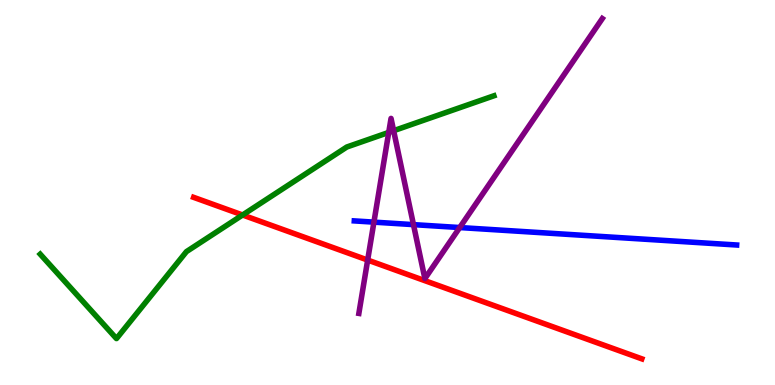[{'lines': ['blue', 'red'], 'intersections': []}, {'lines': ['green', 'red'], 'intersections': [{'x': 3.13, 'y': 4.42}]}, {'lines': ['purple', 'red'], 'intersections': [{'x': 4.74, 'y': 3.25}]}, {'lines': ['blue', 'green'], 'intersections': []}, {'lines': ['blue', 'purple'], 'intersections': [{'x': 4.82, 'y': 4.23}, {'x': 5.34, 'y': 4.17}, {'x': 5.93, 'y': 4.09}]}, {'lines': ['green', 'purple'], 'intersections': [{'x': 5.02, 'y': 6.56}, {'x': 5.08, 'y': 6.61}]}]